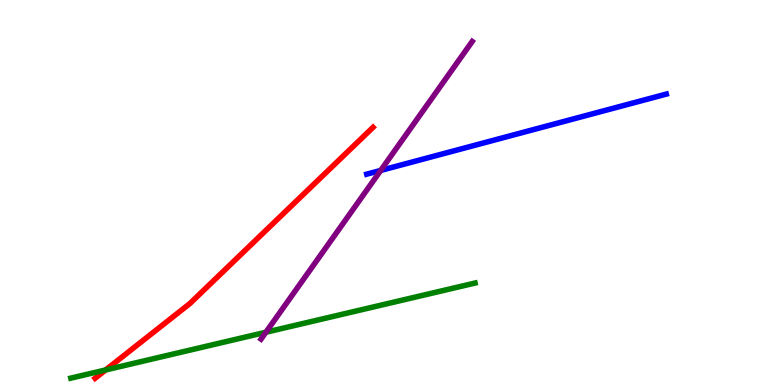[{'lines': ['blue', 'red'], 'intersections': []}, {'lines': ['green', 'red'], 'intersections': [{'x': 1.36, 'y': 0.391}]}, {'lines': ['purple', 'red'], 'intersections': []}, {'lines': ['blue', 'green'], 'intersections': []}, {'lines': ['blue', 'purple'], 'intersections': [{'x': 4.91, 'y': 5.57}]}, {'lines': ['green', 'purple'], 'intersections': [{'x': 3.43, 'y': 1.37}]}]